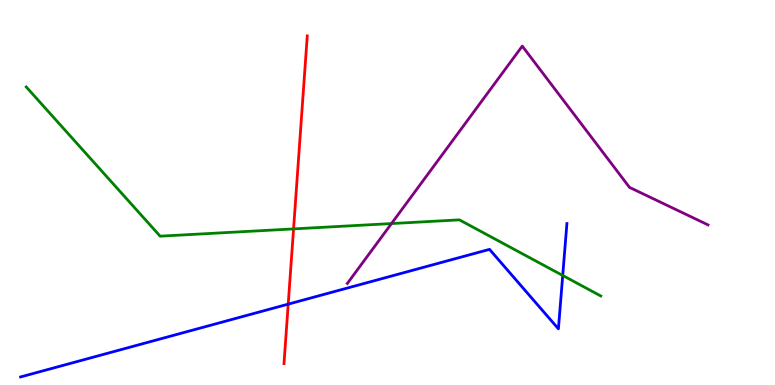[{'lines': ['blue', 'red'], 'intersections': [{'x': 3.72, 'y': 2.1}]}, {'lines': ['green', 'red'], 'intersections': [{'x': 3.79, 'y': 4.05}]}, {'lines': ['purple', 'red'], 'intersections': []}, {'lines': ['blue', 'green'], 'intersections': [{'x': 7.26, 'y': 2.84}]}, {'lines': ['blue', 'purple'], 'intersections': []}, {'lines': ['green', 'purple'], 'intersections': [{'x': 5.05, 'y': 4.19}]}]